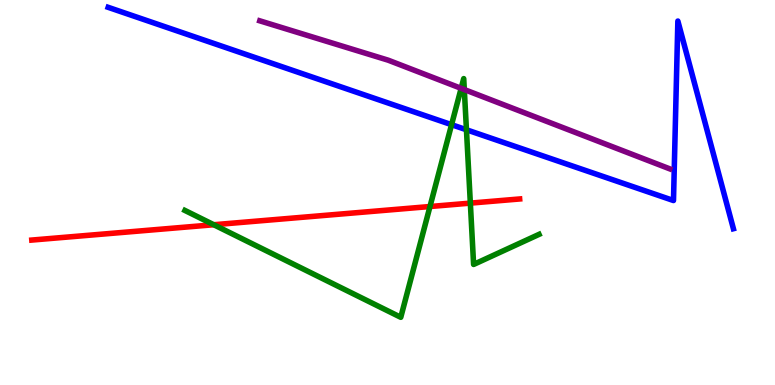[{'lines': ['blue', 'red'], 'intersections': []}, {'lines': ['green', 'red'], 'intersections': [{'x': 2.76, 'y': 4.16}, {'x': 5.55, 'y': 4.64}, {'x': 6.07, 'y': 4.72}]}, {'lines': ['purple', 'red'], 'intersections': []}, {'lines': ['blue', 'green'], 'intersections': [{'x': 5.83, 'y': 6.76}, {'x': 6.02, 'y': 6.63}]}, {'lines': ['blue', 'purple'], 'intersections': []}, {'lines': ['green', 'purple'], 'intersections': [{'x': 5.95, 'y': 7.71}, {'x': 5.99, 'y': 7.67}]}]